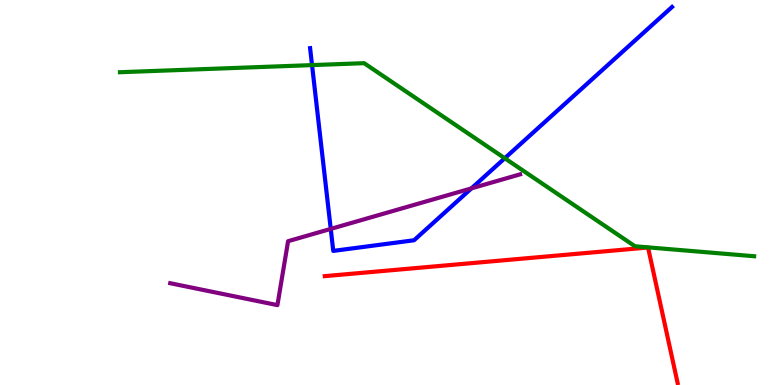[{'lines': ['blue', 'red'], 'intersections': []}, {'lines': ['green', 'red'], 'intersections': []}, {'lines': ['purple', 'red'], 'intersections': []}, {'lines': ['blue', 'green'], 'intersections': [{'x': 4.03, 'y': 8.31}, {'x': 6.51, 'y': 5.89}]}, {'lines': ['blue', 'purple'], 'intersections': [{'x': 4.27, 'y': 4.05}, {'x': 6.08, 'y': 5.11}]}, {'lines': ['green', 'purple'], 'intersections': []}]